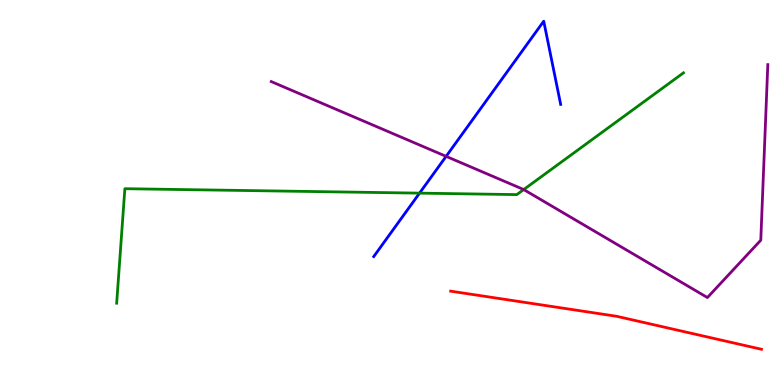[{'lines': ['blue', 'red'], 'intersections': []}, {'lines': ['green', 'red'], 'intersections': []}, {'lines': ['purple', 'red'], 'intersections': []}, {'lines': ['blue', 'green'], 'intersections': [{'x': 5.41, 'y': 4.98}]}, {'lines': ['blue', 'purple'], 'intersections': [{'x': 5.76, 'y': 5.94}]}, {'lines': ['green', 'purple'], 'intersections': [{'x': 6.76, 'y': 5.08}]}]